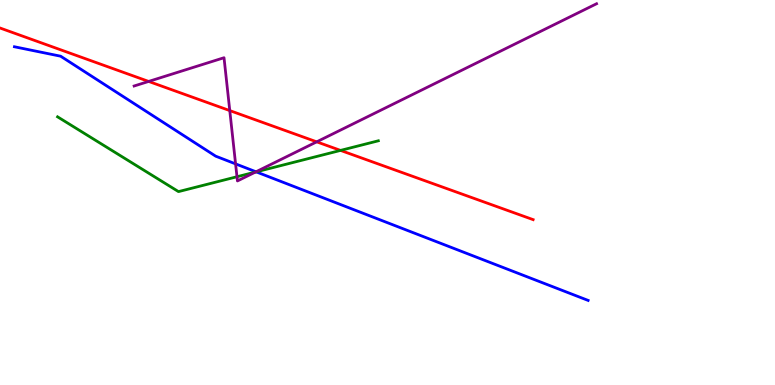[{'lines': ['blue', 'red'], 'intersections': []}, {'lines': ['green', 'red'], 'intersections': [{'x': 4.39, 'y': 6.09}]}, {'lines': ['purple', 'red'], 'intersections': [{'x': 1.92, 'y': 7.88}, {'x': 2.96, 'y': 7.13}, {'x': 4.09, 'y': 6.32}]}, {'lines': ['blue', 'green'], 'intersections': [{'x': 3.31, 'y': 5.54}]}, {'lines': ['blue', 'purple'], 'intersections': [{'x': 3.04, 'y': 5.74}, {'x': 3.3, 'y': 5.54}]}, {'lines': ['green', 'purple'], 'intersections': [{'x': 3.06, 'y': 5.41}, {'x': 3.3, 'y': 5.53}]}]